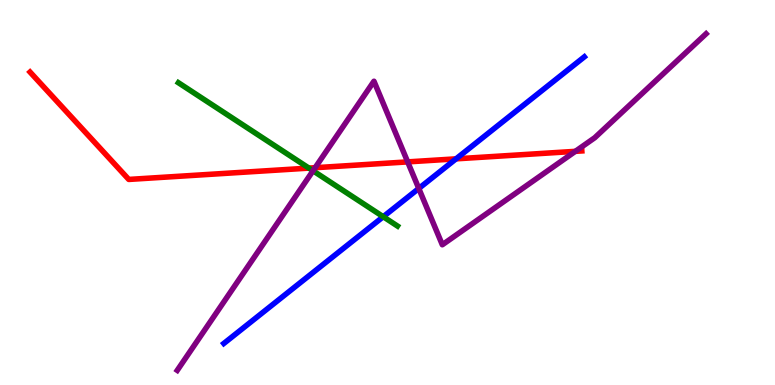[{'lines': ['blue', 'red'], 'intersections': [{'x': 5.88, 'y': 5.87}]}, {'lines': ['green', 'red'], 'intersections': [{'x': 3.99, 'y': 5.63}]}, {'lines': ['purple', 'red'], 'intersections': [{'x': 4.07, 'y': 5.64}, {'x': 5.26, 'y': 5.8}, {'x': 7.42, 'y': 6.07}]}, {'lines': ['blue', 'green'], 'intersections': [{'x': 4.95, 'y': 4.37}]}, {'lines': ['blue', 'purple'], 'intersections': [{'x': 5.4, 'y': 5.1}]}, {'lines': ['green', 'purple'], 'intersections': [{'x': 4.04, 'y': 5.56}]}]